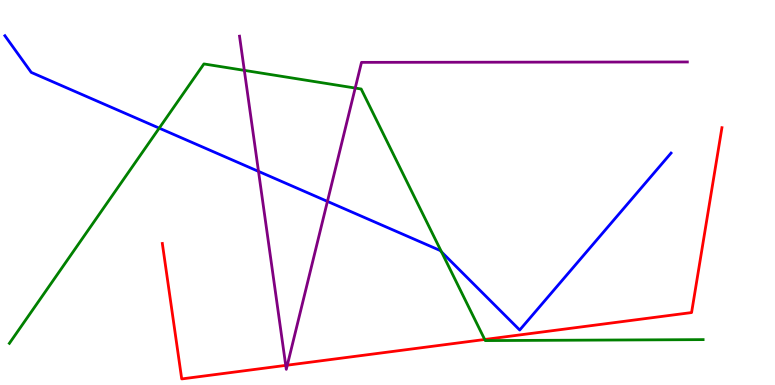[{'lines': ['blue', 'red'], 'intersections': []}, {'lines': ['green', 'red'], 'intersections': [{'x': 6.25, 'y': 1.18}]}, {'lines': ['purple', 'red'], 'intersections': [{'x': 3.69, 'y': 0.509}, {'x': 3.71, 'y': 0.515}]}, {'lines': ['blue', 'green'], 'intersections': [{'x': 2.05, 'y': 6.67}, {'x': 5.7, 'y': 3.46}]}, {'lines': ['blue', 'purple'], 'intersections': [{'x': 3.34, 'y': 5.55}, {'x': 4.23, 'y': 4.77}]}, {'lines': ['green', 'purple'], 'intersections': [{'x': 3.15, 'y': 8.17}, {'x': 4.58, 'y': 7.71}]}]